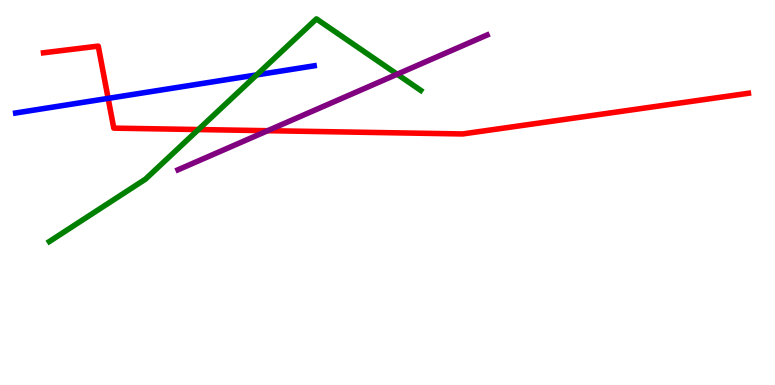[{'lines': ['blue', 'red'], 'intersections': [{'x': 1.4, 'y': 7.44}]}, {'lines': ['green', 'red'], 'intersections': [{'x': 2.56, 'y': 6.64}]}, {'lines': ['purple', 'red'], 'intersections': [{'x': 3.45, 'y': 6.61}]}, {'lines': ['blue', 'green'], 'intersections': [{'x': 3.31, 'y': 8.05}]}, {'lines': ['blue', 'purple'], 'intersections': []}, {'lines': ['green', 'purple'], 'intersections': [{'x': 5.12, 'y': 8.07}]}]